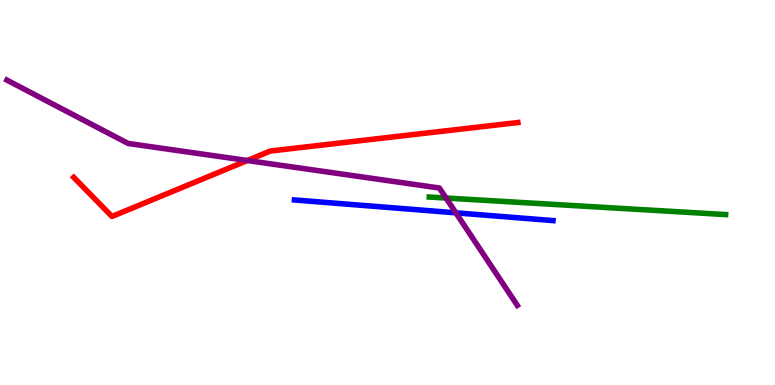[{'lines': ['blue', 'red'], 'intersections': []}, {'lines': ['green', 'red'], 'intersections': []}, {'lines': ['purple', 'red'], 'intersections': [{'x': 3.19, 'y': 5.83}]}, {'lines': ['blue', 'green'], 'intersections': []}, {'lines': ['blue', 'purple'], 'intersections': [{'x': 5.88, 'y': 4.47}]}, {'lines': ['green', 'purple'], 'intersections': [{'x': 5.76, 'y': 4.86}]}]